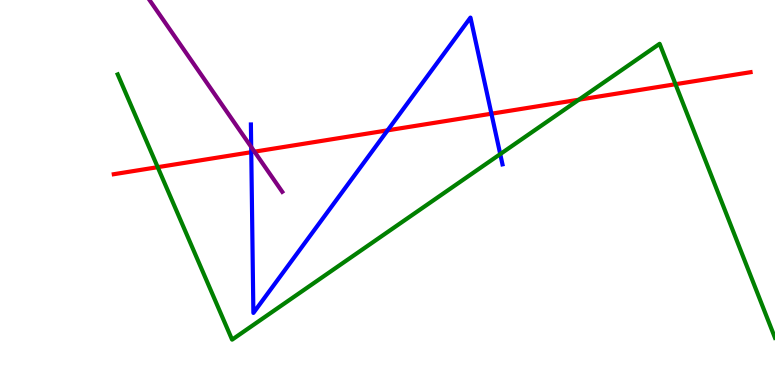[{'lines': ['blue', 'red'], 'intersections': [{'x': 3.24, 'y': 6.05}, {'x': 5.0, 'y': 6.61}, {'x': 6.34, 'y': 7.05}]}, {'lines': ['green', 'red'], 'intersections': [{'x': 2.03, 'y': 5.66}, {'x': 7.47, 'y': 7.41}, {'x': 8.72, 'y': 7.81}]}, {'lines': ['purple', 'red'], 'intersections': [{'x': 3.28, 'y': 6.06}]}, {'lines': ['blue', 'green'], 'intersections': [{'x': 6.45, 'y': 6.0}]}, {'lines': ['blue', 'purple'], 'intersections': [{'x': 3.24, 'y': 6.18}]}, {'lines': ['green', 'purple'], 'intersections': []}]